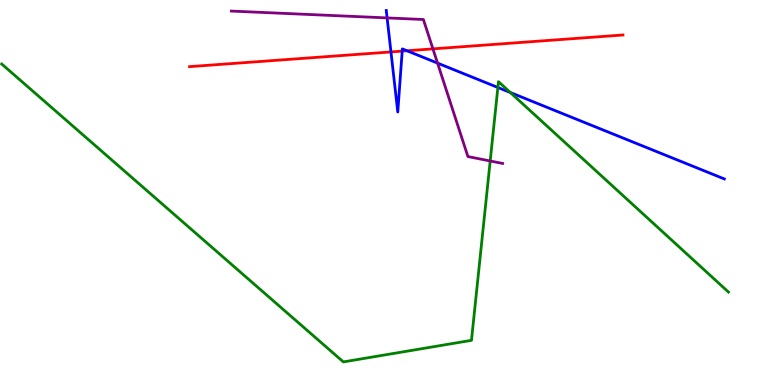[{'lines': ['blue', 'red'], 'intersections': [{'x': 5.04, 'y': 8.65}, {'x': 5.19, 'y': 8.67}, {'x': 5.25, 'y': 8.68}]}, {'lines': ['green', 'red'], 'intersections': []}, {'lines': ['purple', 'red'], 'intersections': [{'x': 5.59, 'y': 8.73}]}, {'lines': ['blue', 'green'], 'intersections': [{'x': 6.42, 'y': 7.73}, {'x': 6.58, 'y': 7.6}]}, {'lines': ['blue', 'purple'], 'intersections': [{'x': 4.99, 'y': 9.53}, {'x': 5.65, 'y': 8.36}]}, {'lines': ['green', 'purple'], 'intersections': [{'x': 6.33, 'y': 5.82}]}]